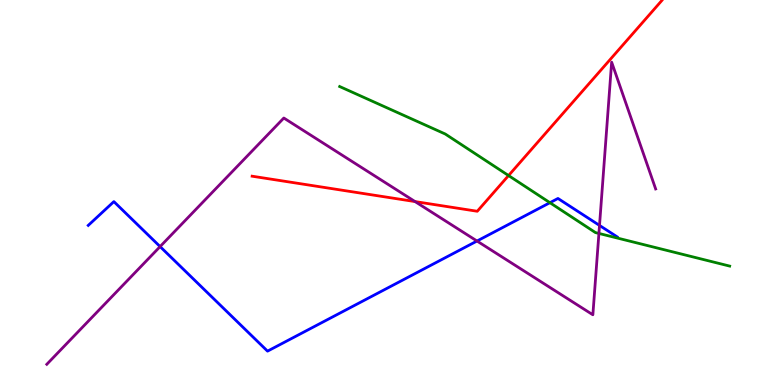[{'lines': ['blue', 'red'], 'intersections': []}, {'lines': ['green', 'red'], 'intersections': [{'x': 6.56, 'y': 5.44}]}, {'lines': ['purple', 'red'], 'intersections': [{'x': 5.36, 'y': 4.76}]}, {'lines': ['blue', 'green'], 'intersections': [{'x': 7.1, 'y': 4.74}]}, {'lines': ['blue', 'purple'], 'intersections': [{'x': 2.07, 'y': 3.6}, {'x': 6.15, 'y': 3.74}, {'x': 7.74, 'y': 4.15}]}, {'lines': ['green', 'purple'], 'intersections': [{'x': 7.73, 'y': 3.94}]}]